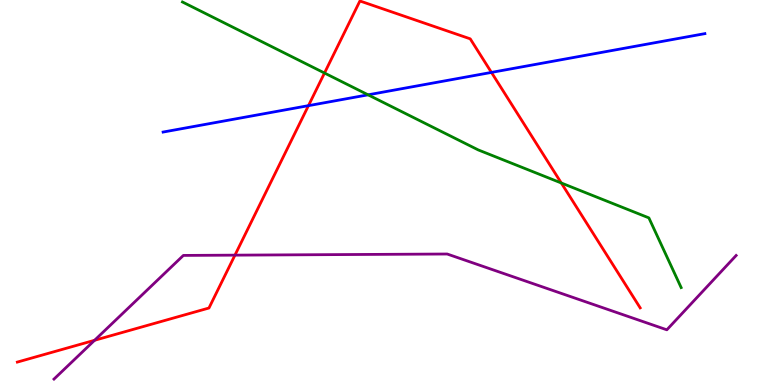[{'lines': ['blue', 'red'], 'intersections': [{'x': 3.98, 'y': 7.26}, {'x': 6.34, 'y': 8.12}]}, {'lines': ['green', 'red'], 'intersections': [{'x': 4.19, 'y': 8.1}, {'x': 7.24, 'y': 5.25}]}, {'lines': ['purple', 'red'], 'intersections': [{'x': 1.22, 'y': 1.16}, {'x': 3.03, 'y': 3.37}]}, {'lines': ['blue', 'green'], 'intersections': [{'x': 4.75, 'y': 7.54}]}, {'lines': ['blue', 'purple'], 'intersections': []}, {'lines': ['green', 'purple'], 'intersections': []}]